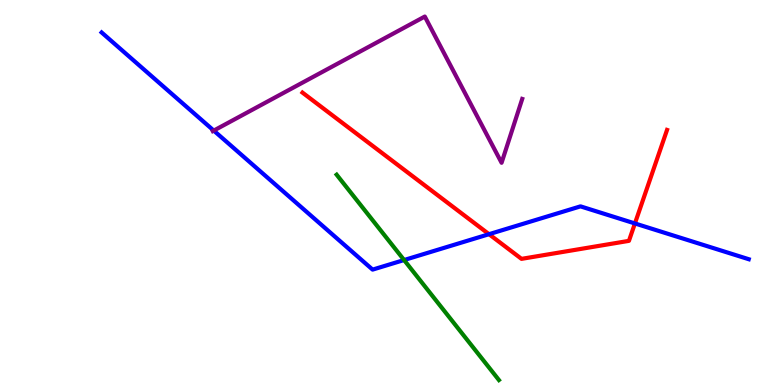[{'lines': ['blue', 'red'], 'intersections': [{'x': 6.31, 'y': 3.92}, {'x': 8.19, 'y': 4.2}]}, {'lines': ['green', 'red'], 'intersections': []}, {'lines': ['purple', 'red'], 'intersections': []}, {'lines': ['blue', 'green'], 'intersections': [{'x': 5.21, 'y': 3.25}]}, {'lines': ['blue', 'purple'], 'intersections': [{'x': 2.76, 'y': 6.61}]}, {'lines': ['green', 'purple'], 'intersections': []}]